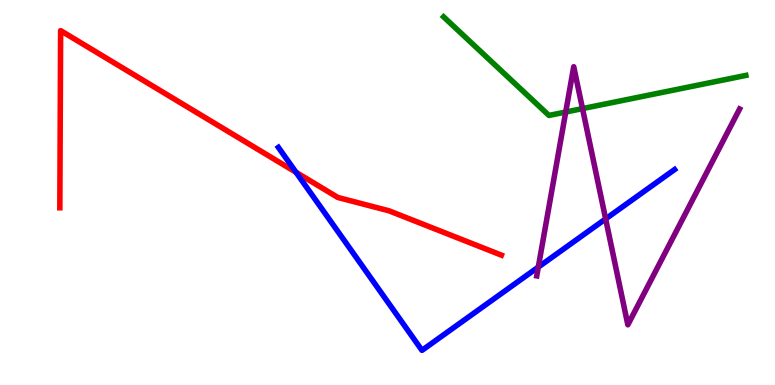[{'lines': ['blue', 'red'], 'intersections': [{'x': 3.82, 'y': 5.53}]}, {'lines': ['green', 'red'], 'intersections': []}, {'lines': ['purple', 'red'], 'intersections': []}, {'lines': ['blue', 'green'], 'intersections': []}, {'lines': ['blue', 'purple'], 'intersections': [{'x': 6.95, 'y': 3.06}, {'x': 7.81, 'y': 4.31}]}, {'lines': ['green', 'purple'], 'intersections': [{'x': 7.3, 'y': 7.09}, {'x': 7.52, 'y': 7.18}]}]